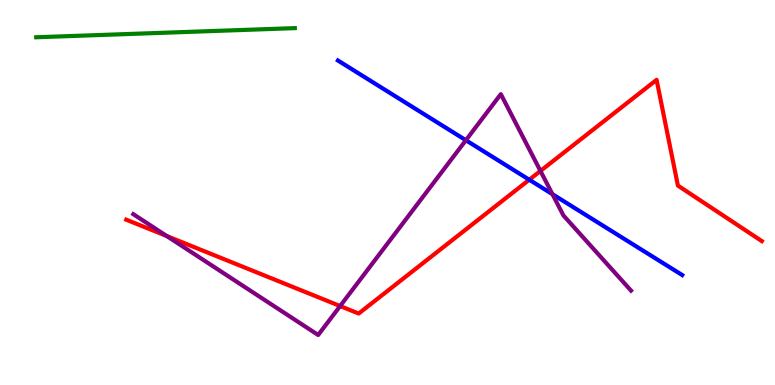[{'lines': ['blue', 'red'], 'intersections': [{'x': 6.83, 'y': 5.33}]}, {'lines': ['green', 'red'], 'intersections': []}, {'lines': ['purple', 'red'], 'intersections': [{'x': 2.15, 'y': 3.87}, {'x': 4.39, 'y': 2.05}, {'x': 6.97, 'y': 5.56}]}, {'lines': ['blue', 'green'], 'intersections': []}, {'lines': ['blue', 'purple'], 'intersections': [{'x': 6.01, 'y': 6.36}, {'x': 7.13, 'y': 4.96}]}, {'lines': ['green', 'purple'], 'intersections': []}]